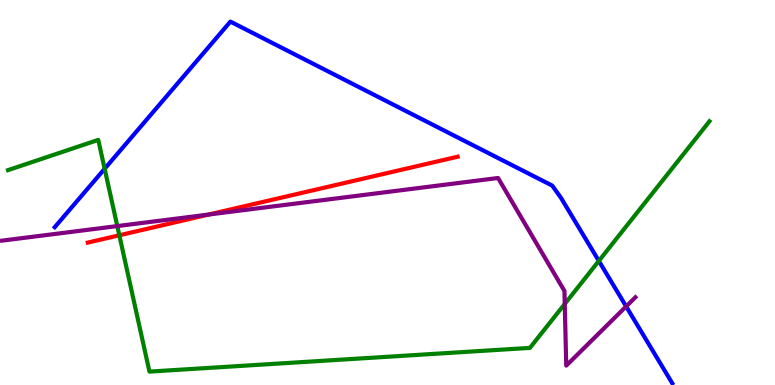[{'lines': ['blue', 'red'], 'intersections': []}, {'lines': ['green', 'red'], 'intersections': [{'x': 1.54, 'y': 3.89}]}, {'lines': ['purple', 'red'], 'intersections': [{'x': 2.69, 'y': 4.43}]}, {'lines': ['blue', 'green'], 'intersections': [{'x': 1.35, 'y': 5.62}, {'x': 7.73, 'y': 3.22}]}, {'lines': ['blue', 'purple'], 'intersections': [{'x': 8.08, 'y': 2.04}]}, {'lines': ['green', 'purple'], 'intersections': [{'x': 1.51, 'y': 4.13}, {'x': 7.29, 'y': 2.11}]}]